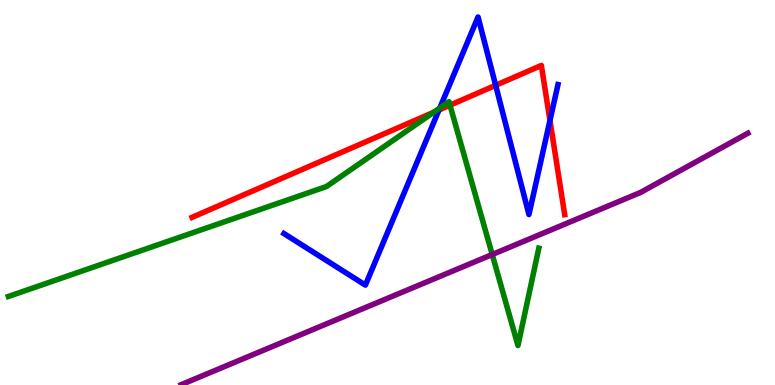[{'lines': ['blue', 'red'], 'intersections': [{'x': 5.66, 'y': 7.14}, {'x': 6.4, 'y': 7.78}, {'x': 7.1, 'y': 6.87}]}, {'lines': ['green', 'red'], 'intersections': [{'x': 5.6, 'y': 7.08}, {'x': 5.81, 'y': 7.27}]}, {'lines': ['purple', 'red'], 'intersections': []}, {'lines': ['blue', 'green'], 'intersections': [{'x': 5.67, 'y': 7.19}]}, {'lines': ['blue', 'purple'], 'intersections': []}, {'lines': ['green', 'purple'], 'intersections': [{'x': 6.35, 'y': 3.39}]}]